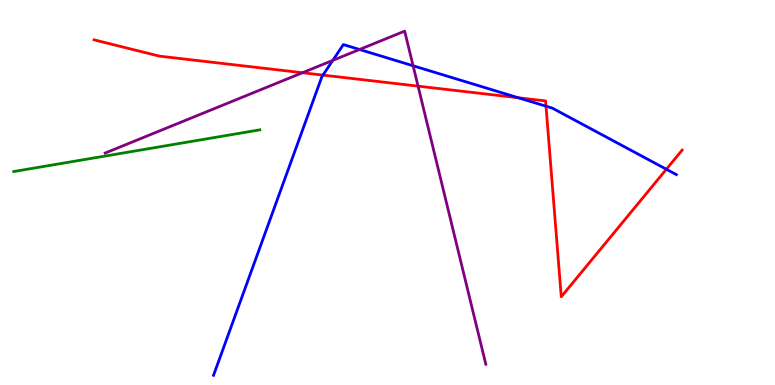[{'lines': ['blue', 'red'], 'intersections': [{'x': 4.17, 'y': 8.05}, {'x': 6.69, 'y': 7.46}, {'x': 7.05, 'y': 7.24}, {'x': 8.6, 'y': 5.6}]}, {'lines': ['green', 'red'], 'intersections': []}, {'lines': ['purple', 'red'], 'intersections': [{'x': 3.9, 'y': 8.11}, {'x': 5.39, 'y': 7.76}]}, {'lines': ['blue', 'green'], 'intersections': []}, {'lines': ['blue', 'purple'], 'intersections': [{'x': 4.29, 'y': 8.43}, {'x': 4.64, 'y': 8.71}, {'x': 5.33, 'y': 8.29}]}, {'lines': ['green', 'purple'], 'intersections': []}]